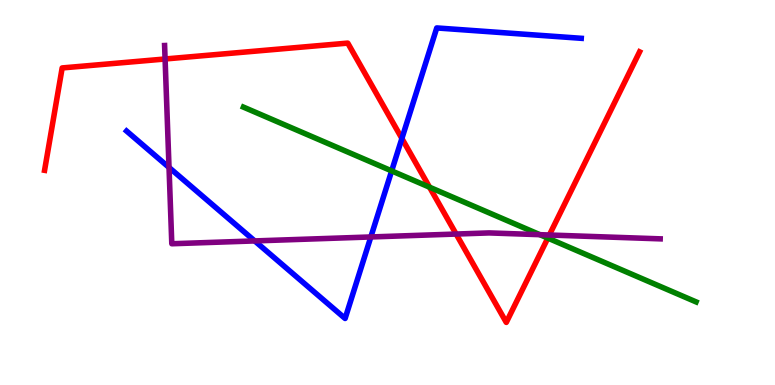[{'lines': ['blue', 'red'], 'intersections': [{'x': 5.19, 'y': 6.4}]}, {'lines': ['green', 'red'], 'intersections': [{'x': 5.54, 'y': 5.14}, {'x': 7.07, 'y': 3.82}]}, {'lines': ['purple', 'red'], 'intersections': [{'x': 2.13, 'y': 8.47}, {'x': 5.89, 'y': 3.92}, {'x': 7.09, 'y': 3.9}]}, {'lines': ['blue', 'green'], 'intersections': [{'x': 5.05, 'y': 5.56}]}, {'lines': ['blue', 'purple'], 'intersections': [{'x': 2.18, 'y': 5.65}, {'x': 3.29, 'y': 3.74}, {'x': 4.78, 'y': 3.85}]}, {'lines': ['green', 'purple'], 'intersections': [{'x': 6.97, 'y': 3.9}]}]